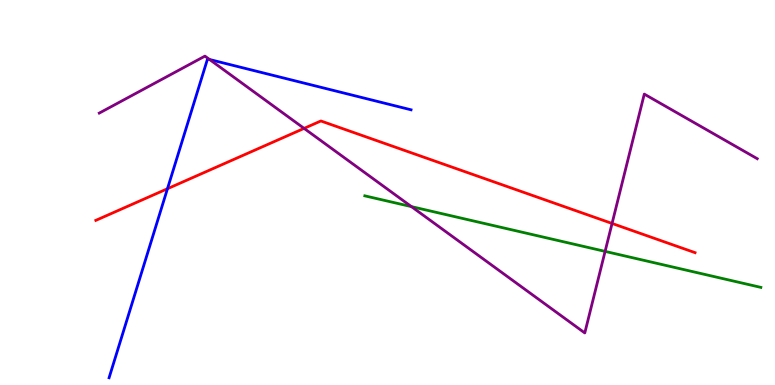[{'lines': ['blue', 'red'], 'intersections': [{'x': 2.16, 'y': 5.1}]}, {'lines': ['green', 'red'], 'intersections': []}, {'lines': ['purple', 'red'], 'intersections': [{'x': 3.92, 'y': 6.67}, {'x': 7.9, 'y': 4.2}]}, {'lines': ['blue', 'green'], 'intersections': []}, {'lines': ['blue', 'purple'], 'intersections': [{'x': 2.7, 'y': 8.45}]}, {'lines': ['green', 'purple'], 'intersections': [{'x': 5.31, 'y': 4.63}, {'x': 7.81, 'y': 3.47}]}]